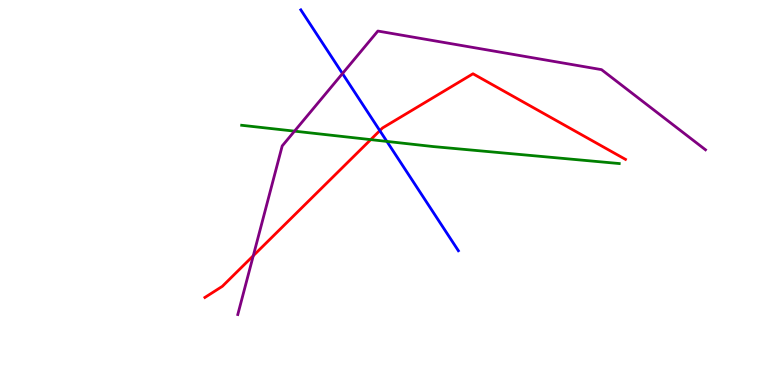[{'lines': ['blue', 'red'], 'intersections': [{'x': 4.9, 'y': 6.61}]}, {'lines': ['green', 'red'], 'intersections': [{'x': 4.78, 'y': 6.37}]}, {'lines': ['purple', 'red'], 'intersections': [{'x': 3.27, 'y': 3.36}]}, {'lines': ['blue', 'green'], 'intersections': [{'x': 4.99, 'y': 6.33}]}, {'lines': ['blue', 'purple'], 'intersections': [{'x': 4.42, 'y': 8.09}]}, {'lines': ['green', 'purple'], 'intersections': [{'x': 3.8, 'y': 6.59}]}]